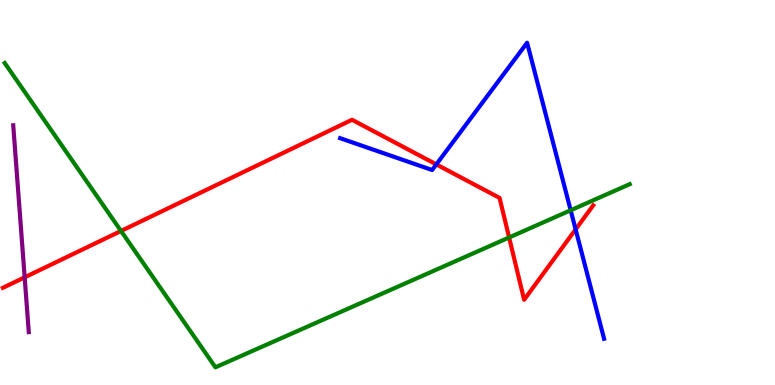[{'lines': ['blue', 'red'], 'intersections': [{'x': 5.63, 'y': 5.73}, {'x': 7.43, 'y': 4.04}]}, {'lines': ['green', 'red'], 'intersections': [{'x': 1.56, 'y': 4.0}, {'x': 6.57, 'y': 3.83}]}, {'lines': ['purple', 'red'], 'intersections': [{'x': 0.318, 'y': 2.8}]}, {'lines': ['blue', 'green'], 'intersections': [{'x': 7.36, 'y': 4.54}]}, {'lines': ['blue', 'purple'], 'intersections': []}, {'lines': ['green', 'purple'], 'intersections': []}]